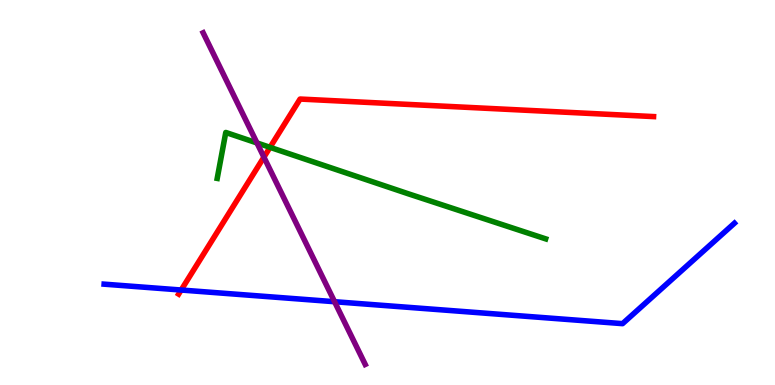[{'lines': ['blue', 'red'], 'intersections': [{'x': 2.34, 'y': 2.47}]}, {'lines': ['green', 'red'], 'intersections': [{'x': 3.48, 'y': 6.17}]}, {'lines': ['purple', 'red'], 'intersections': [{'x': 3.41, 'y': 5.92}]}, {'lines': ['blue', 'green'], 'intersections': []}, {'lines': ['blue', 'purple'], 'intersections': [{'x': 4.32, 'y': 2.16}]}, {'lines': ['green', 'purple'], 'intersections': [{'x': 3.32, 'y': 6.29}]}]